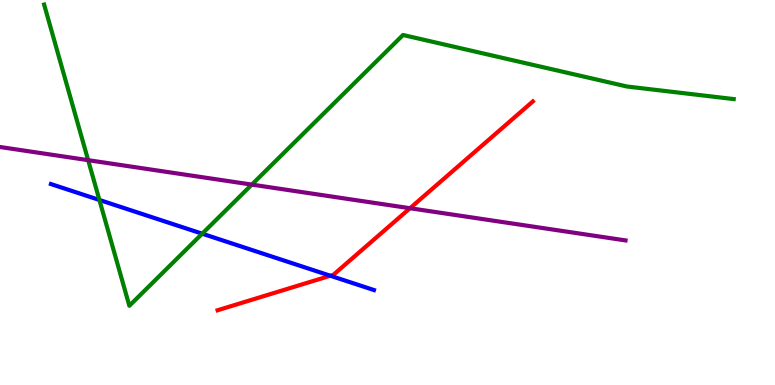[{'lines': ['blue', 'red'], 'intersections': [{'x': 4.26, 'y': 2.84}]}, {'lines': ['green', 'red'], 'intersections': []}, {'lines': ['purple', 'red'], 'intersections': [{'x': 5.29, 'y': 4.59}]}, {'lines': ['blue', 'green'], 'intersections': [{'x': 1.28, 'y': 4.81}, {'x': 2.61, 'y': 3.93}]}, {'lines': ['blue', 'purple'], 'intersections': []}, {'lines': ['green', 'purple'], 'intersections': [{'x': 1.14, 'y': 5.84}, {'x': 3.25, 'y': 5.21}]}]